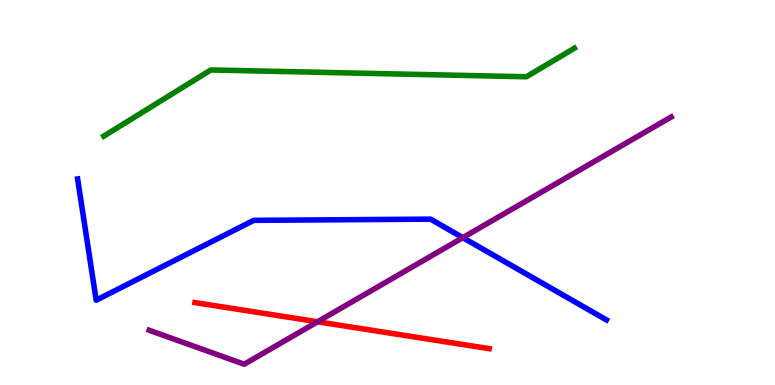[{'lines': ['blue', 'red'], 'intersections': []}, {'lines': ['green', 'red'], 'intersections': []}, {'lines': ['purple', 'red'], 'intersections': [{'x': 4.1, 'y': 1.64}]}, {'lines': ['blue', 'green'], 'intersections': []}, {'lines': ['blue', 'purple'], 'intersections': [{'x': 5.97, 'y': 3.83}]}, {'lines': ['green', 'purple'], 'intersections': []}]